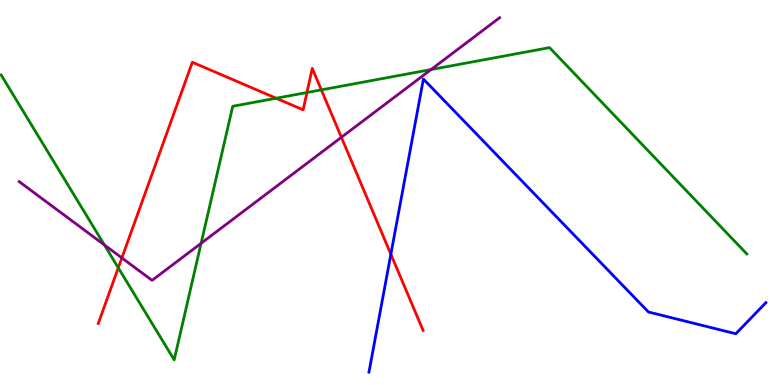[{'lines': ['blue', 'red'], 'intersections': [{'x': 5.04, 'y': 3.4}]}, {'lines': ['green', 'red'], 'intersections': [{'x': 1.53, 'y': 3.04}, {'x': 3.56, 'y': 7.45}, {'x': 3.96, 'y': 7.6}, {'x': 4.15, 'y': 7.67}]}, {'lines': ['purple', 'red'], 'intersections': [{'x': 1.57, 'y': 3.3}, {'x': 4.41, 'y': 6.43}]}, {'lines': ['blue', 'green'], 'intersections': []}, {'lines': ['blue', 'purple'], 'intersections': []}, {'lines': ['green', 'purple'], 'intersections': [{'x': 1.35, 'y': 3.64}, {'x': 2.59, 'y': 3.68}, {'x': 5.56, 'y': 8.19}]}]